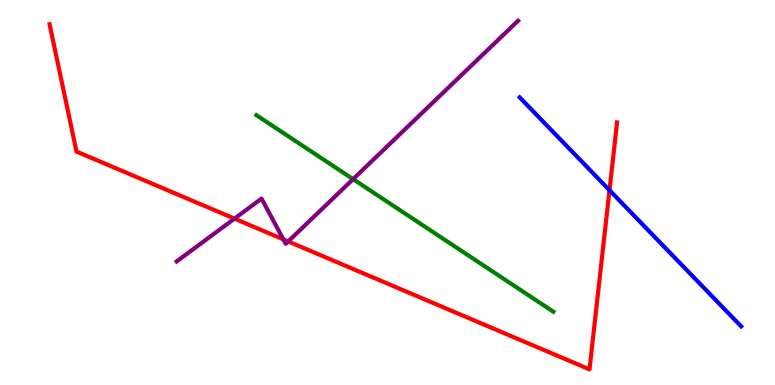[{'lines': ['blue', 'red'], 'intersections': [{'x': 7.86, 'y': 5.06}]}, {'lines': ['green', 'red'], 'intersections': []}, {'lines': ['purple', 'red'], 'intersections': [{'x': 3.03, 'y': 4.32}, {'x': 3.66, 'y': 3.78}, {'x': 3.72, 'y': 3.73}]}, {'lines': ['blue', 'green'], 'intersections': []}, {'lines': ['blue', 'purple'], 'intersections': []}, {'lines': ['green', 'purple'], 'intersections': [{'x': 4.56, 'y': 5.35}]}]